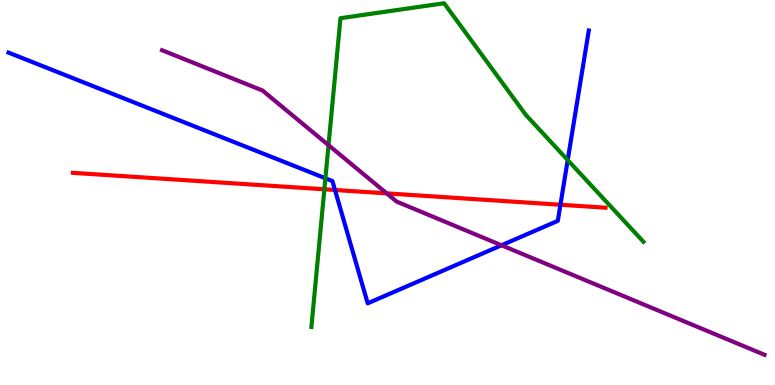[{'lines': ['blue', 'red'], 'intersections': [{'x': 4.32, 'y': 5.07}, {'x': 7.23, 'y': 4.68}]}, {'lines': ['green', 'red'], 'intersections': [{'x': 4.19, 'y': 5.08}]}, {'lines': ['purple', 'red'], 'intersections': [{'x': 4.99, 'y': 4.98}]}, {'lines': ['blue', 'green'], 'intersections': [{'x': 4.2, 'y': 5.37}, {'x': 7.33, 'y': 5.84}]}, {'lines': ['blue', 'purple'], 'intersections': [{'x': 6.47, 'y': 3.63}]}, {'lines': ['green', 'purple'], 'intersections': [{'x': 4.24, 'y': 6.23}]}]